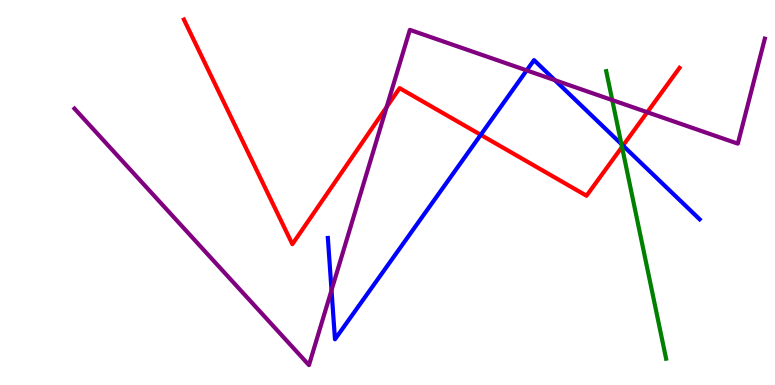[{'lines': ['blue', 'red'], 'intersections': [{'x': 6.2, 'y': 6.5}, {'x': 8.04, 'y': 6.22}]}, {'lines': ['green', 'red'], 'intersections': [{'x': 8.03, 'y': 6.18}]}, {'lines': ['purple', 'red'], 'intersections': [{'x': 4.99, 'y': 7.22}, {'x': 8.35, 'y': 7.08}]}, {'lines': ['blue', 'green'], 'intersections': [{'x': 8.02, 'y': 6.26}]}, {'lines': ['blue', 'purple'], 'intersections': [{'x': 4.28, 'y': 2.46}, {'x': 6.8, 'y': 8.17}, {'x': 7.16, 'y': 7.92}]}, {'lines': ['green', 'purple'], 'intersections': [{'x': 7.9, 'y': 7.4}]}]